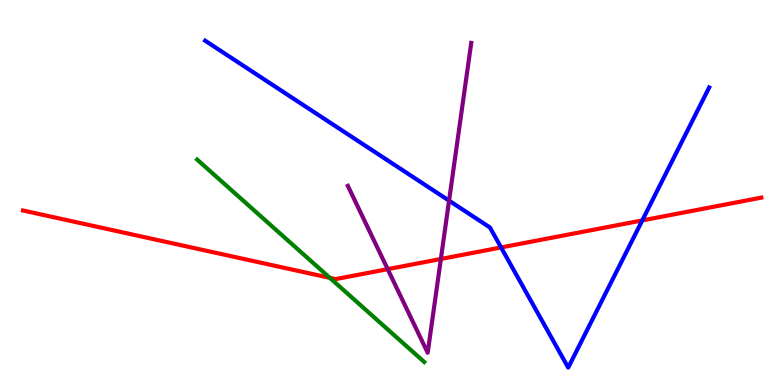[{'lines': ['blue', 'red'], 'intersections': [{'x': 6.47, 'y': 3.57}, {'x': 8.29, 'y': 4.27}]}, {'lines': ['green', 'red'], 'intersections': [{'x': 4.26, 'y': 2.78}]}, {'lines': ['purple', 'red'], 'intersections': [{'x': 5.0, 'y': 3.01}, {'x': 5.69, 'y': 3.27}]}, {'lines': ['blue', 'green'], 'intersections': []}, {'lines': ['blue', 'purple'], 'intersections': [{'x': 5.79, 'y': 4.79}]}, {'lines': ['green', 'purple'], 'intersections': []}]